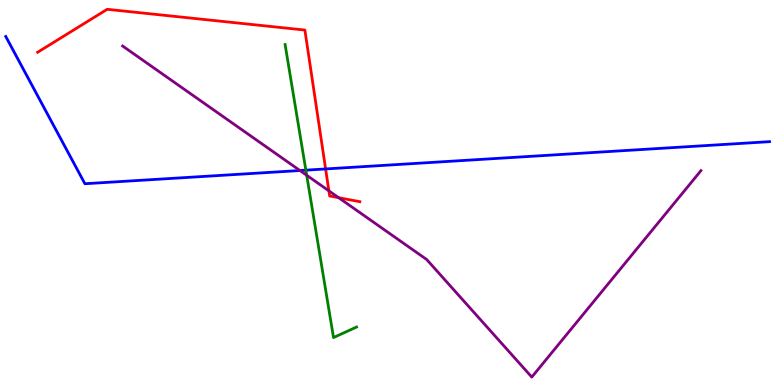[{'lines': ['blue', 'red'], 'intersections': [{'x': 4.2, 'y': 5.61}]}, {'lines': ['green', 'red'], 'intersections': []}, {'lines': ['purple', 'red'], 'intersections': [{'x': 4.24, 'y': 5.04}, {'x': 4.37, 'y': 4.87}]}, {'lines': ['blue', 'green'], 'intersections': [{'x': 3.95, 'y': 5.58}]}, {'lines': ['blue', 'purple'], 'intersections': [{'x': 3.87, 'y': 5.57}]}, {'lines': ['green', 'purple'], 'intersections': [{'x': 3.96, 'y': 5.45}]}]